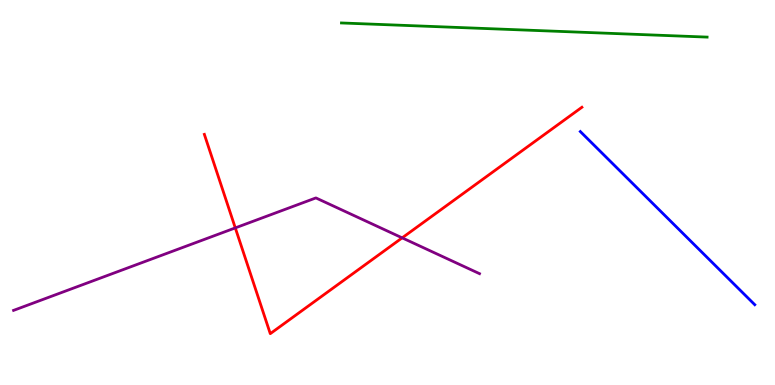[{'lines': ['blue', 'red'], 'intersections': []}, {'lines': ['green', 'red'], 'intersections': []}, {'lines': ['purple', 'red'], 'intersections': [{'x': 3.04, 'y': 4.08}, {'x': 5.19, 'y': 3.82}]}, {'lines': ['blue', 'green'], 'intersections': []}, {'lines': ['blue', 'purple'], 'intersections': []}, {'lines': ['green', 'purple'], 'intersections': []}]